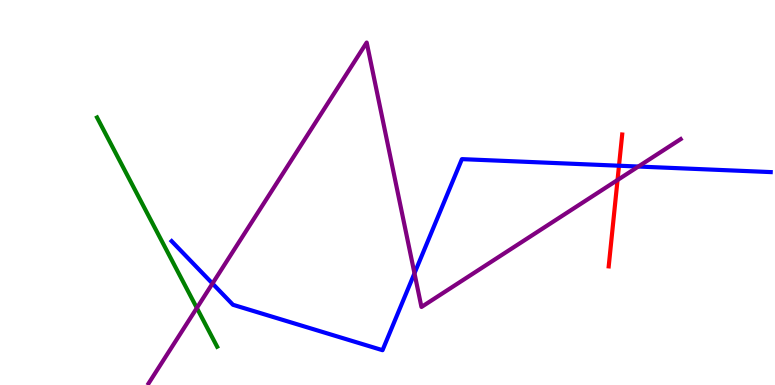[{'lines': ['blue', 'red'], 'intersections': [{'x': 7.99, 'y': 5.7}]}, {'lines': ['green', 'red'], 'intersections': []}, {'lines': ['purple', 'red'], 'intersections': [{'x': 7.97, 'y': 5.32}]}, {'lines': ['blue', 'green'], 'intersections': []}, {'lines': ['blue', 'purple'], 'intersections': [{'x': 2.74, 'y': 2.64}, {'x': 5.35, 'y': 2.9}, {'x': 8.24, 'y': 5.67}]}, {'lines': ['green', 'purple'], 'intersections': [{'x': 2.54, 'y': 2.0}]}]